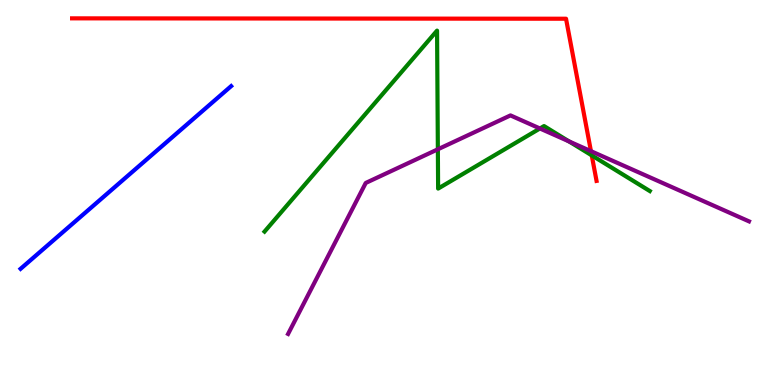[{'lines': ['blue', 'red'], 'intersections': []}, {'lines': ['green', 'red'], 'intersections': [{'x': 7.64, 'y': 5.96}]}, {'lines': ['purple', 'red'], 'intersections': [{'x': 7.63, 'y': 6.07}]}, {'lines': ['blue', 'green'], 'intersections': []}, {'lines': ['blue', 'purple'], 'intersections': []}, {'lines': ['green', 'purple'], 'intersections': [{'x': 5.65, 'y': 6.12}, {'x': 6.97, 'y': 6.66}, {'x': 7.34, 'y': 6.33}]}]